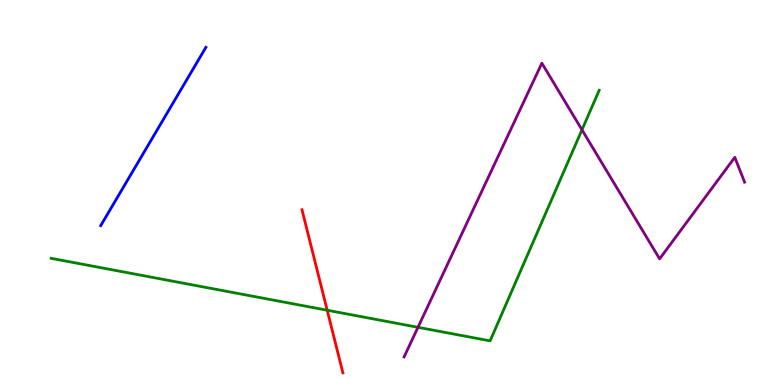[{'lines': ['blue', 'red'], 'intersections': []}, {'lines': ['green', 'red'], 'intersections': [{'x': 4.22, 'y': 1.94}]}, {'lines': ['purple', 'red'], 'intersections': []}, {'lines': ['blue', 'green'], 'intersections': []}, {'lines': ['blue', 'purple'], 'intersections': []}, {'lines': ['green', 'purple'], 'intersections': [{'x': 5.39, 'y': 1.5}, {'x': 7.51, 'y': 6.63}]}]